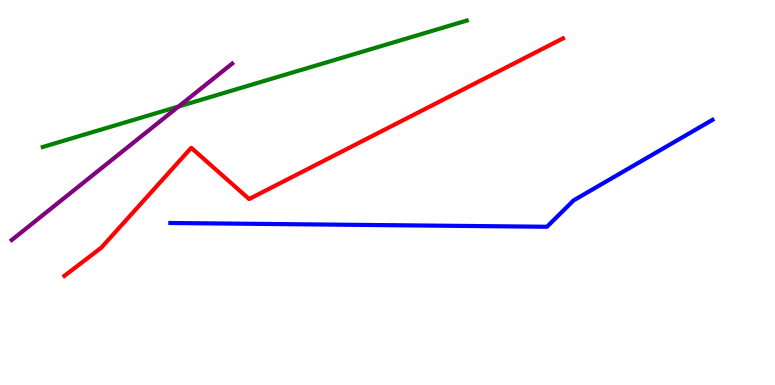[{'lines': ['blue', 'red'], 'intersections': []}, {'lines': ['green', 'red'], 'intersections': []}, {'lines': ['purple', 'red'], 'intersections': []}, {'lines': ['blue', 'green'], 'intersections': []}, {'lines': ['blue', 'purple'], 'intersections': []}, {'lines': ['green', 'purple'], 'intersections': [{'x': 2.3, 'y': 7.23}]}]